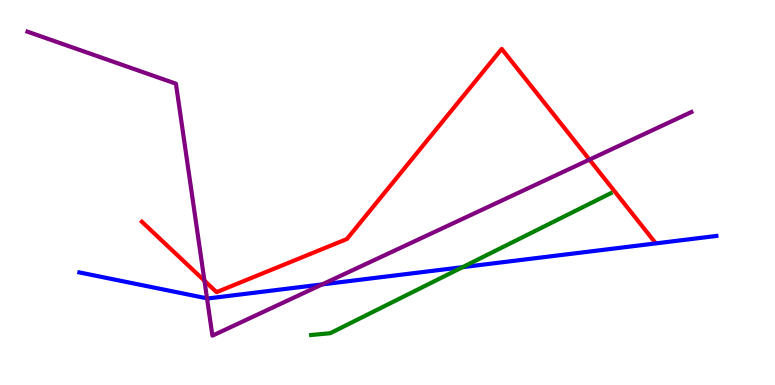[{'lines': ['blue', 'red'], 'intersections': []}, {'lines': ['green', 'red'], 'intersections': []}, {'lines': ['purple', 'red'], 'intersections': [{'x': 2.64, 'y': 2.71}, {'x': 7.61, 'y': 5.85}]}, {'lines': ['blue', 'green'], 'intersections': [{'x': 5.97, 'y': 3.06}]}, {'lines': ['blue', 'purple'], 'intersections': [{'x': 2.67, 'y': 2.25}, {'x': 4.16, 'y': 2.61}]}, {'lines': ['green', 'purple'], 'intersections': []}]